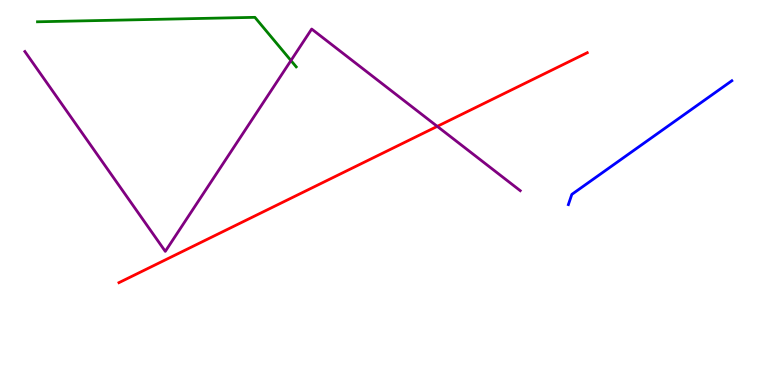[{'lines': ['blue', 'red'], 'intersections': []}, {'lines': ['green', 'red'], 'intersections': []}, {'lines': ['purple', 'red'], 'intersections': [{'x': 5.64, 'y': 6.72}]}, {'lines': ['blue', 'green'], 'intersections': []}, {'lines': ['blue', 'purple'], 'intersections': []}, {'lines': ['green', 'purple'], 'intersections': [{'x': 3.75, 'y': 8.43}]}]